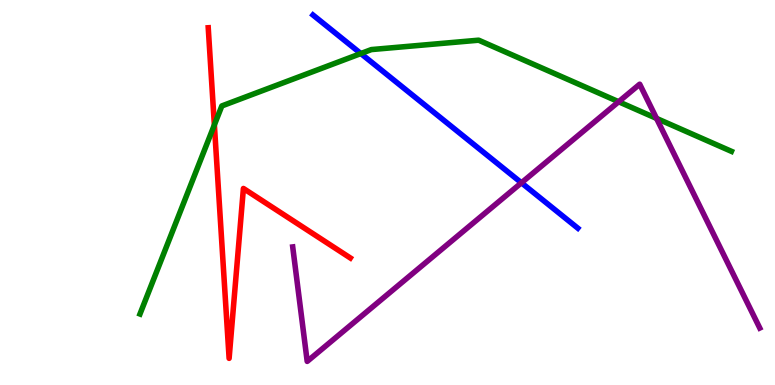[{'lines': ['blue', 'red'], 'intersections': []}, {'lines': ['green', 'red'], 'intersections': [{'x': 2.77, 'y': 6.76}]}, {'lines': ['purple', 'red'], 'intersections': []}, {'lines': ['blue', 'green'], 'intersections': [{'x': 4.66, 'y': 8.61}]}, {'lines': ['blue', 'purple'], 'intersections': [{'x': 6.73, 'y': 5.25}]}, {'lines': ['green', 'purple'], 'intersections': [{'x': 7.98, 'y': 7.36}, {'x': 8.47, 'y': 6.92}]}]